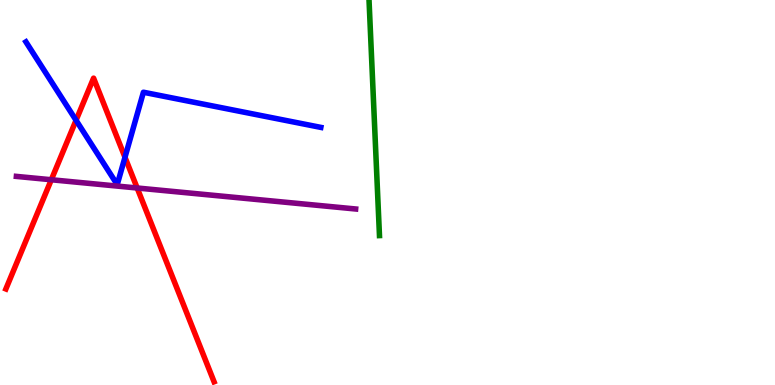[{'lines': ['blue', 'red'], 'intersections': [{'x': 0.981, 'y': 6.88}, {'x': 1.61, 'y': 5.92}]}, {'lines': ['green', 'red'], 'intersections': []}, {'lines': ['purple', 'red'], 'intersections': [{'x': 0.662, 'y': 5.33}, {'x': 1.77, 'y': 5.12}]}, {'lines': ['blue', 'green'], 'intersections': []}, {'lines': ['blue', 'purple'], 'intersections': []}, {'lines': ['green', 'purple'], 'intersections': []}]